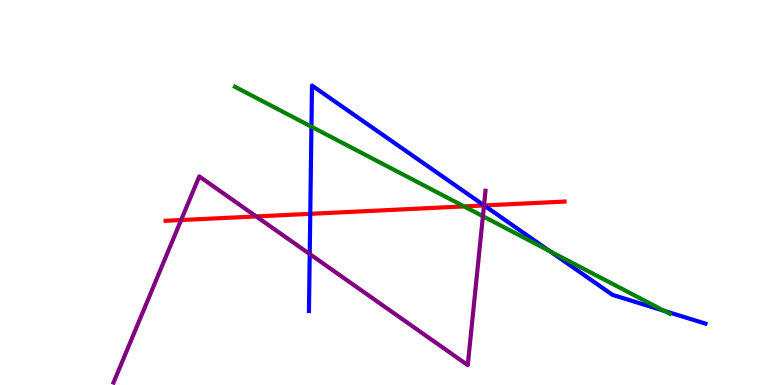[{'lines': ['blue', 'red'], 'intersections': [{'x': 4.0, 'y': 4.45}, {'x': 6.25, 'y': 4.66}]}, {'lines': ['green', 'red'], 'intersections': [{'x': 5.99, 'y': 4.64}]}, {'lines': ['purple', 'red'], 'intersections': [{'x': 2.34, 'y': 4.28}, {'x': 3.31, 'y': 4.38}, {'x': 6.25, 'y': 4.66}]}, {'lines': ['blue', 'green'], 'intersections': [{'x': 4.02, 'y': 6.71}, {'x': 7.09, 'y': 3.48}, {'x': 8.57, 'y': 1.93}]}, {'lines': ['blue', 'purple'], 'intersections': [{'x': 4.0, 'y': 3.4}, {'x': 6.25, 'y': 4.67}]}, {'lines': ['green', 'purple'], 'intersections': [{'x': 6.23, 'y': 4.38}]}]